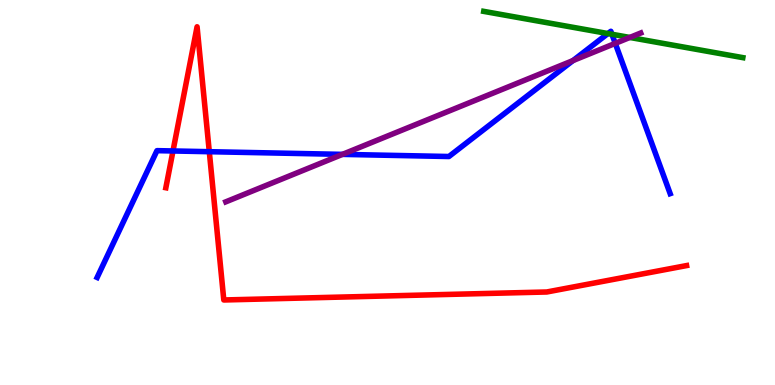[{'lines': ['blue', 'red'], 'intersections': [{'x': 2.23, 'y': 6.08}, {'x': 2.7, 'y': 6.06}]}, {'lines': ['green', 'red'], 'intersections': []}, {'lines': ['purple', 'red'], 'intersections': []}, {'lines': ['blue', 'green'], 'intersections': [{'x': 7.84, 'y': 9.13}, {'x': 7.9, 'y': 9.11}]}, {'lines': ['blue', 'purple'], 'intersections': [{'x': 4.42, 'y': 5.99}, {'x': 7.39, 'y': 8.43}, {'x': 7.94, 'y': 8.87}]}, {'lines': ['green', 'purple'], 'intersections': [{'x': 8.13, 'y': 9.03}]}]